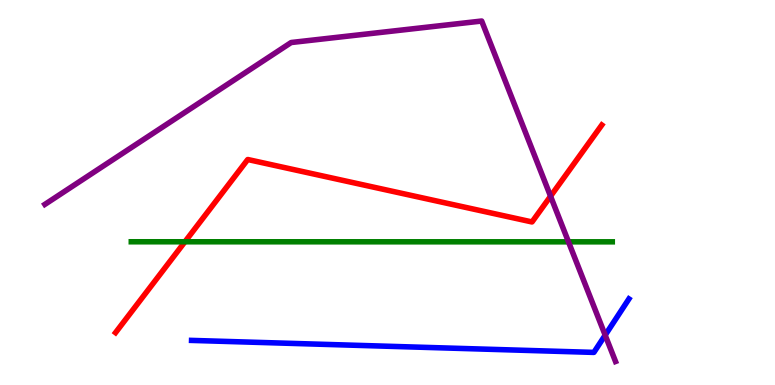[{'lines': ['blue', 'red'], 'intersections': []}, {'lines': ['green', 'red'], 'intersections': [{'x': 2.39, 'y': 3.72}]}, {'lines': ['purple', 'red'], 'intersections': [{'x': 7.1, 'y': 4.9}]}, {'lines': ['blue', 'green'], 'intersections': []}, {'lines': ['blue', 'purple'], 'intersections': [{'x': 7.81, 'y': 1.29}]}, {'lines': ['green', 'purple'], 'intersections': [{'x': 7.34, 'y': 3.72}]}]